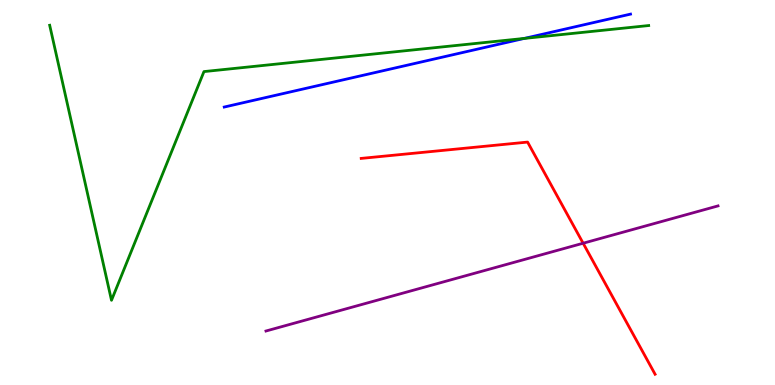[{'lines': ['blue', 'red'], 'intersections': []}, {'lines': ['green', 'red'], 'intersections': []}, {'lines': ['purple', 'red'], 'intersections': [{'x': 7.52, 'y': 3.68}]}, {'lines': ['blue', 'green'], 'intersections': [{'x': 6.76, 'y': 9.0}]}, {'lines': ['blue', 'purple'], 'intersections': []}, {'lines': ['green', 'purple'], 'intersections': []}]